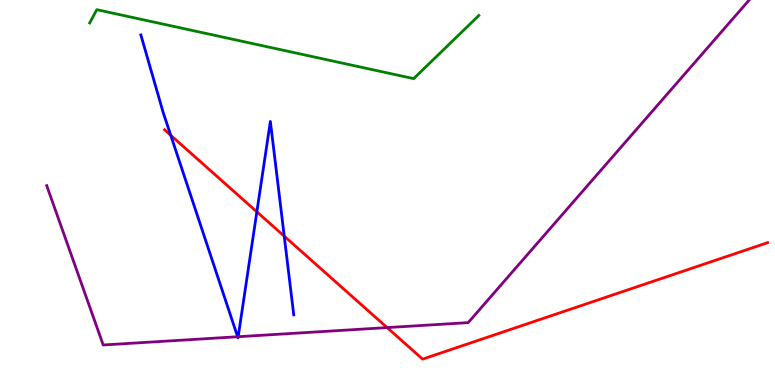[{'lines': ['blue', 'red'], 'intersections': [{'x': 2.2, 'y': 6.49}, {'x': 3.31, 'y': 4.5}, {'x': 3.67, 'y': 3.87}]}, {'lines': ['green', 'red'], 'intersections': []}, {'lines': ['purple', 'red'], 'intersections': [{'x': 5.0, 'y': 1.49}]}, {'lines': ['blue', 'green'], 'intersections': []}, {'lines': ['blue', 'purple'], 'intersections': [{'x': 3.07, 'y': 1.25}, {'x': 3.07, 'y': 1.25}]}, {'lines': ['green', 'purple'], 'intersections': []}]